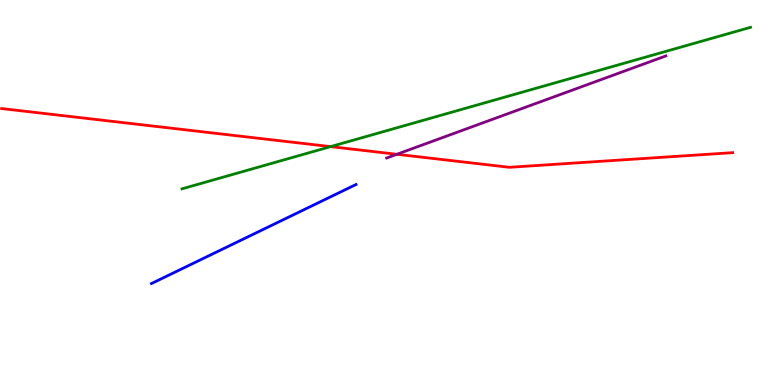[{'lines': ['blue', 'red'], 'intersections': []}, {'lines': ['green', 'red'], 'intersections': [{'x': 4.27, 'y': 6.19}]}, {'lines': ['purple', 'red'], 'intersections': [{'x': 5.12, 'y': 5.99}]}, {'lines': ['blue', 'green'], 'intersections': []}, {'lines': ['blue', 'purple'], 'intersections': []}, {'lines': ['green', 'purple'], 'intersections': []}]